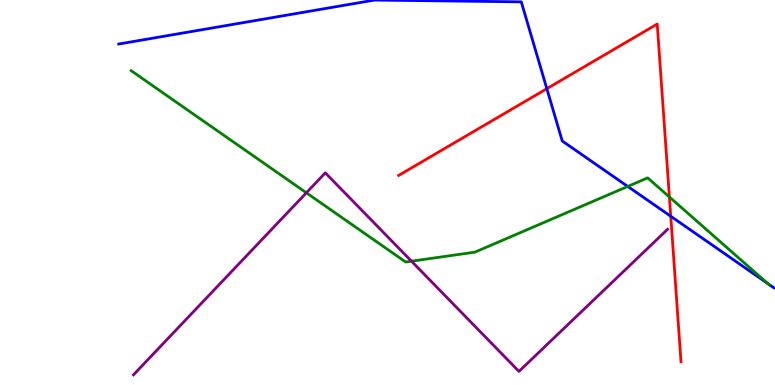[{'lines': ['blue', 'red'], 'intersections': [{'x': 7.06, 'y': 7.7}, {'x': 8.65, 'y': 4.38}]}, {'lines': ['green', 'red'], 'intersections': [{'x': 8.64, 'y': 4.88}]}, {'lines': ['purple', 'red'], 'intersections': []}, {'lines': ['blue', 'green'], 'intersections': [{'x': 8.1, 'y': 5.16}, {'x': 9.91, 'y': 2.63}]}, {'lines': ['blue', 'purple'], 'intersections': []}, {'lines': ['green', 'purple'], 'intersections': [{'x': 3.95, 'y': 4.99}, {'x': 5.31, 'y': 3.22}]}]